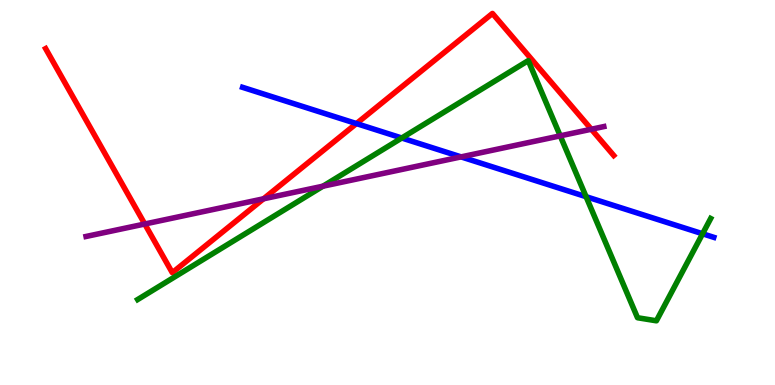[{'lines': ['blue', 'red'], 'intersections': [{'x': 4.6, 'y': 6.79}]}, {'lines': ['green', 'red'], 'intersections': []}, {'lines': ['purple', 'red'], 'intersections': [{'x': 1.87, 'y': 4.18}, {'x': 3.4, 'y': 4.84}, {'x': 7.63, 'y': 6.64}]}, {'lines': ['blue', 'green'], 'intersections': [{'x': 5.18, 'y': 6.42}, {'x': 7.56, 'y': 4.89}, {'x': 9.07, 'y': 3.93}]}, {'lines': ['blue', 'purple'], 'intersections': [{'x': 5.95, 'y': 5.93}]}, {'lines': ['green', 'purple'], 'intersections': [{'x': 4.17, 'y': 5.16}, {'x': 7.23, 'y': 6.47}]}]